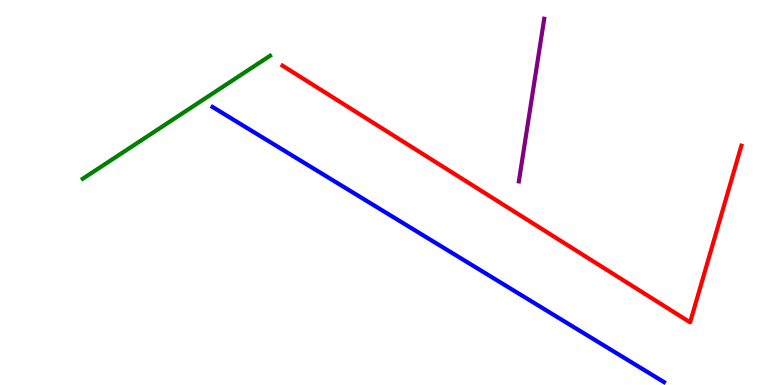[{'lines': ['blue', 'red'], 'intersections': []}, {'lines': ['green', 'red'], 'intersections': []}, {'lines': ['purple', 'red'], 'intersections': []}, {'lines': ['blue', 'green'], 'intersections': []}, {'lines': ['blue', 'purple'], 'intersections': []}, {'lines': ['green', 'purple'], 'intersections': []}]